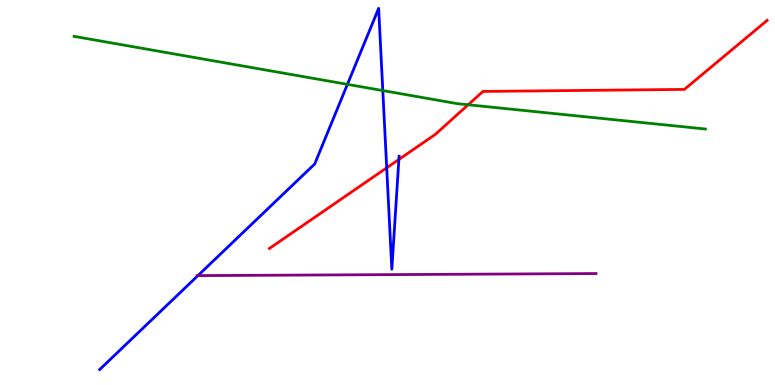[{'lines': ['blue', 'red'], 'intersections': [{'x': 4.99, 'y': 5.64}, {'x': 5.15, 'y': 5.86}]}, {'lines': ['green', 'red'], 'intersections': [{'x': 6.04, 'y': 7.28}]}, {'lines': ['purple', 'red'], 'intersections': []}, {'lines': ['blue', 'green'], 'intersections': [{'x': 4.48, 'y': 7.81}, {'x': 4.94, 'y': 7.65}]}, {'lines': ['blue', 'purple'], 'intersections': [{'x': 2.55, 'y': 2.84}]}, {'lines': ['green', 'purple'], 'intersections': []}]